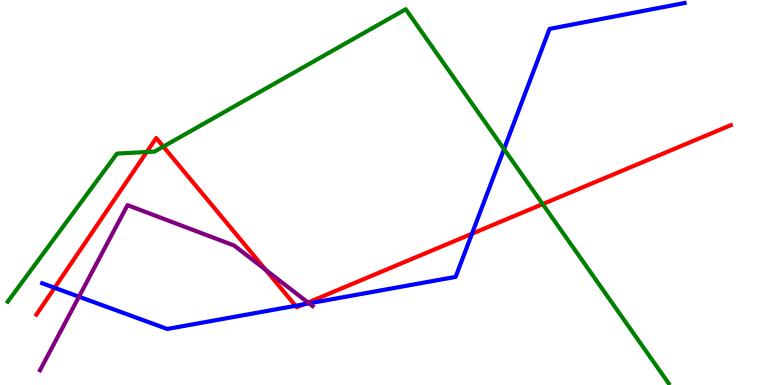[{'lines': ['blue', 'red'], 'intersections': [{'x': 0.705, 'y': 2.52}, {'x': 3.81, 'y': 2.06}, {'x': 3.92, 'y': 2.09}, {'x': 6.09, 'y': 3.93}]}, {'lines': ['green', 'red'], 'intersections': [{'x': 1.89, 'y': 6.05}, {'x': 2.11, 'y': 6.19}, {'x': 7.0, 'y': 4.7}]}, {'lines': ['purple', 'red'], 'intersections': [{'x': 3.43, 'y': 2.99}, {'x': 3.97, 'y': 2.14}]}, {'lines': ['blue', 'green'], 'intersections': [{'x': 6.5, 'y': 6.13}]}, {'lines': ['blue', 'purple'], 'intersections': [{'x': 1.02, 'y': 2.29}, {'x': 3.99, 'y': 2.12}]}, {'lines': ['green', 'purple'], 'intersections': []}]